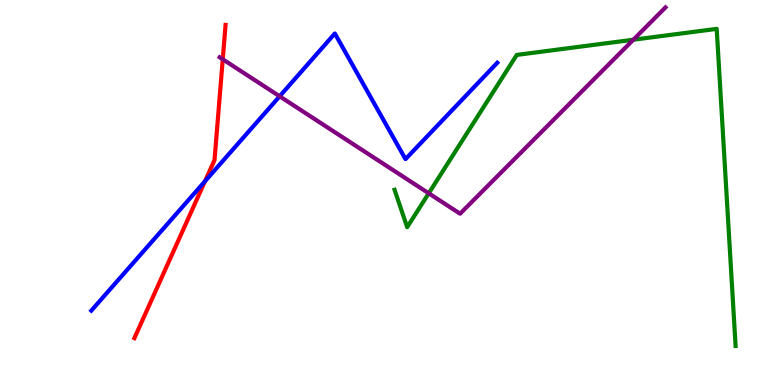[{'lines': ['blue', 'red'], 'intersections': [{'x': 2.64, 'y': 5.29}]}, {'lines': ['green', 'red'], 'intersections': []}, {'lines': ['purple', 'red'], 'intersections': [{'x': 2.87, 'y': 8.46}]}, {'lines': ['blue', 'green'], 'intersections': []}, {'lines': ['blue', 'purple'], 'intersections': [{'x': 3.61, 'y': 7.5}]}, {'lines': ['green', 'purple'], 'intersections': [{'x': 5.53, 'y': 4.98}, {'x': 8.17, 'y': 8.97}]}]